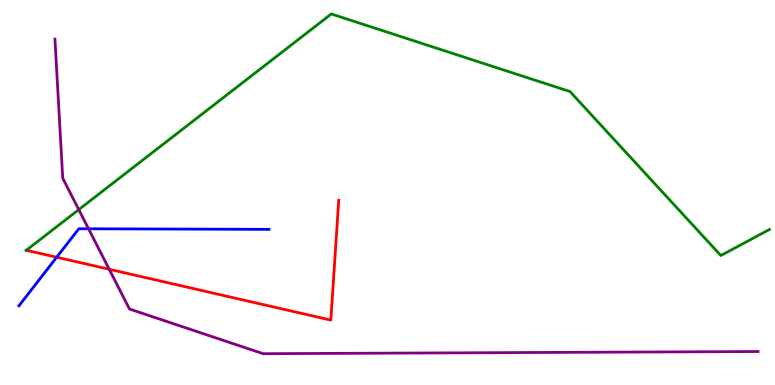[{'lines': ['blue', 'red'], 'intersections': [{'x': 0.732, 'y': 3.32}]}, {'lines': ['green', 'red'], 'intersections': []}, {'lines': ['purple', 'red'], 'intersections': [{'x': 1.41, 'y': 3.01}]}, {'lines': ['blue', 'green'], 'intersections': []}, {'lines': ['blue', 'purple'], 'intersections': [{'x': 1.14, 'y': 4.06}]}, {'lines': ['green', 'purple'], 'intersections': [{'x': 1.02, 'y': 4.56}]}]